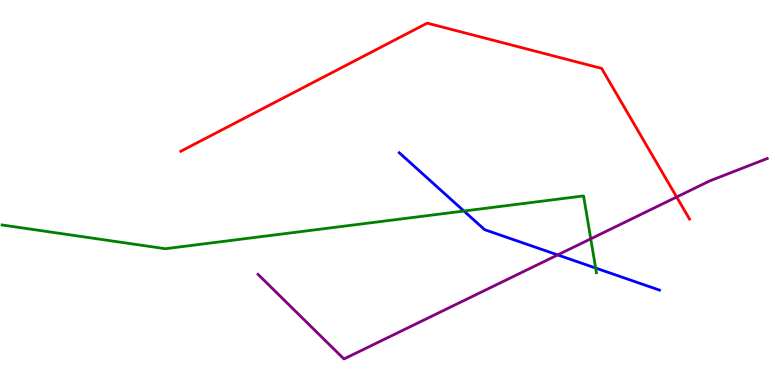[{'lines': ['blue', 'red'], 'intersections': []}, {'lines': ['green', 'red'], 'intersections': []}, {'lines': ['purple', 'red'], 'intersections': [{'x': 8.73, 'y': 4.88}]}, {'lines': ['blue', 'green'], 'intersections': [{'x': 5.99, 'y': 4.52}, {'x': 7.69, 'y': 3.04}]}, {'lines': ['blue', 'purple'], 'intersections': [{'x': 7.2, 'y': 3.38}]}, {'lines': ['green', 'purple'], 'intersections': [{'x': 7.62, 'y': 3.8}]}]